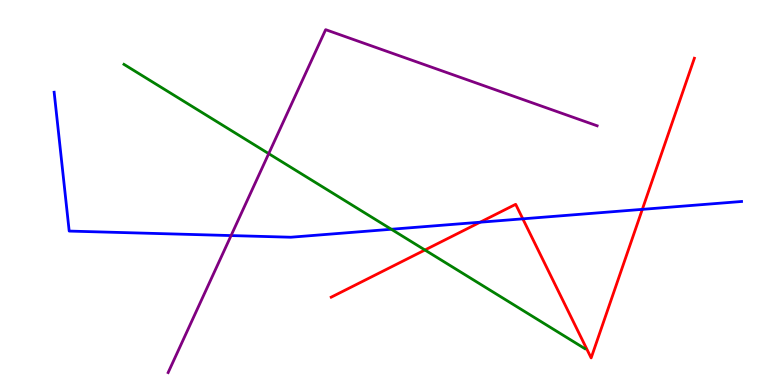[{'lines': ['blue', 'red'], 'intersections': [{'x': 6.2, 'y': 4.23}, {'x': 6.75, 'y': 4.32}, {'x': 8.29, 'y': 4.56}]}, {'lines': ['green', 'red'], 'intersections': [{'x': 5.48, 'y': 3.51}]}, {'lines': ['purple', 'red'], 'intersections': []}, {'lines': ['blue', 'green'], 'intersections': [{'x': 5.05, 'y': 4.05}]}, {'lines': ['blue', 'purple'], 'intersections': [{'x': 2.98, 'y': 3.88}]}, {'lines': ['green', 'purple'], 'intersections': [{'x': 3.47, 'y': 6.01}]}]